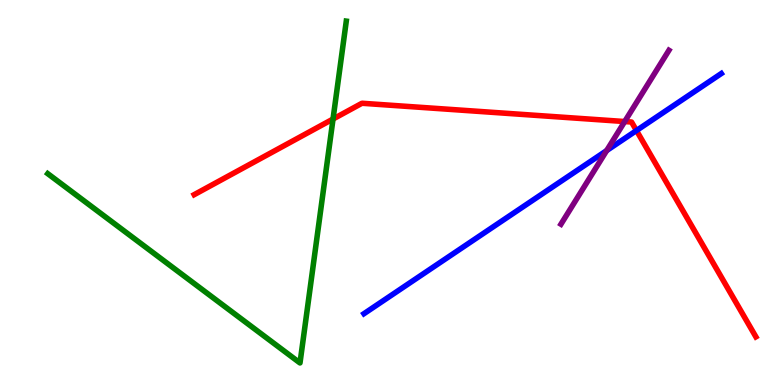[{'lines': ['blue', 'red'], 'intersections': [{'x': 8.21, 'y': 6.61}]}, {'lines': ['green', 'red'], 'intersections': [{'x': 4.3, 'y': 6.91}]}, {'lines': ['purple', 'red'], 'intersections': [{'x': 8.06, 'y': 6.84}]}, {'lines': ['blue', 'green'], 'intersections': []}, {'lines': ['blue', 'purple'], 'intersections': [{'x': 7.83, 'y': 6.09}]}, {'lines': ['green', 'purple'], 'intersections': []}]